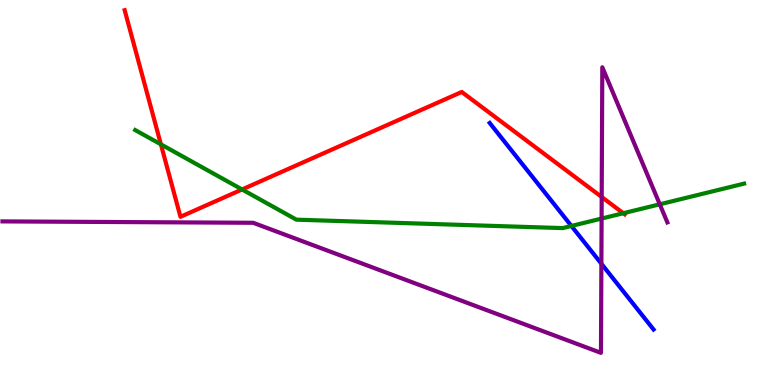[{'lines': ['blue', 'red'], 'intersections': []}, {'lines': ['green', 'red'], 'intersections': [{'x': 2.08, 'y': 6.25}, {'x': 3.12, 'y': 5.08}, {'x': 8.04, 'y': 4.46}]}, {'lines': ['purple', 'red'], 'intersections': [{'x': 7.76, 'y': 4.88}]}, {'lines': ['blue', 'green'], 'intersections': [{'x': 7.37, 'y': 4.13}]}, {'lines': ['blue', 'purple'], 'intersections': [{'x': 7.76, 'y': 3.15}]}, {'lines': ['green', 'purple'], 'intersections': [{'x': 7.76, 'y': 4.32}, {'x': 8.51, 'y': 4.69}]}]